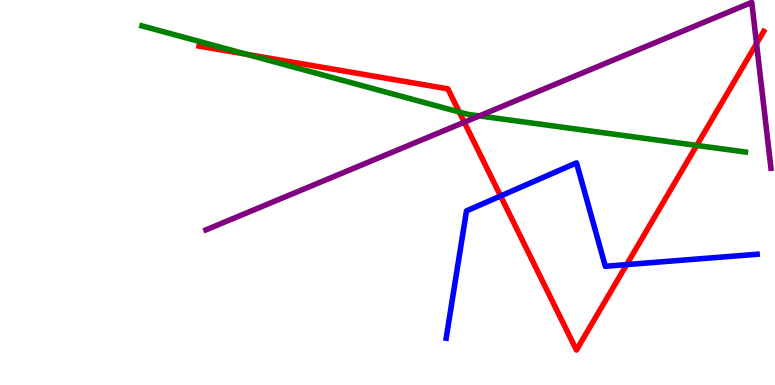[{'lines': ['blue', 'red'], 'intersections': [{'x': 6.46, 'y': 4.91}, {'x': 8.09, 'y': 3.13}]}, {'lines': ['green', 'red'], 'intersections': [{'x': 3.18, 'y': 8.59}, {'x': 5.93, 'y': 7.09}, {'x': 8.99, 'y': 6.22}]}, {'lines': ['purple', 'red'], 'intersections': [{'x': 5.99, 'y': 6.83}, {'x': 9.76, 'y': 8.87}]}, {'lines': ['blue', 'green'], 'intersections': []}, {'lines': ['blue', 'purple'], 'intersections': []}, {'lines': ['green', 'purple'], 'intersections': [{'x': 6.19, 'y': 6.99}]}]